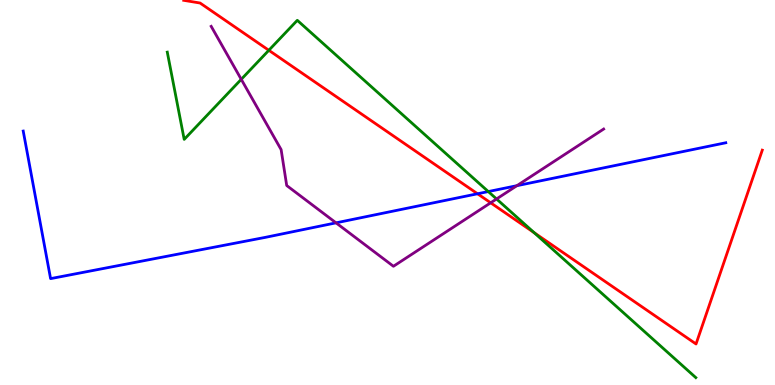[{'lines': ['blue', 'red'], 'intersections': [{'x': 6.16, 'y': 4.97}]}, {'lines': ['green', 'red'], 'intersections': [{'x': 3.47, 'y': 8.69}, {'x': 6.89, 'y': 3.96}]}, {'lines': ['purple', 'red'], 'intersections': [{'x': 6.33, 'y': 4.73}]}, {'lines': ['blue', 'green'], 'intersections': [{'x': 6.3, 'y': 5.02}]}, {'lines': ['blue', 'purple'], 'intersections': [{'x': 4.34, 'y': 4.21}, {'x': 6.67, 'y': 5.18}]}, {'lines': ['green', 'purple'], 'intersections': [{'x': 3.11, 'y': 7.94}, {'x': 6.41, 'y': 4.83}]}]